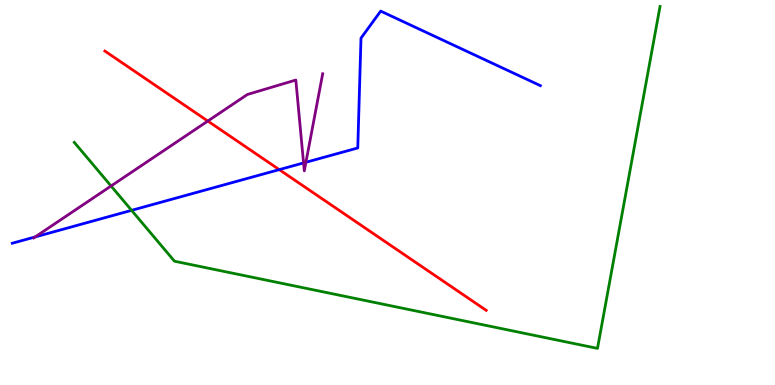[{'lines': ['blue', 'red'], 'intersections': [{'x': 3.6, 'y': 5.59}]}, {'lines': ['green', 'red'], 'intersections': []}, {'lines': ['purple', 'red'], 'intersections': [{'x': 2.68, 'y': 6.86}]}, {'lines': ['blue', 'green'], 'intersections': [{'x': 1.7, 'y': 4.54}]}, {'lines': ['blue', 'purple'], 'intersections': [{'x': 0.454, 'y': 3.85}, {'x': 3.92, 'y': 5.77}, {'x': 3.95, 'y': 5.79}]}, {'lines': ['green', 'purple'], 'intersections': [{'x': 1.43, 'y': 5.17}]}]